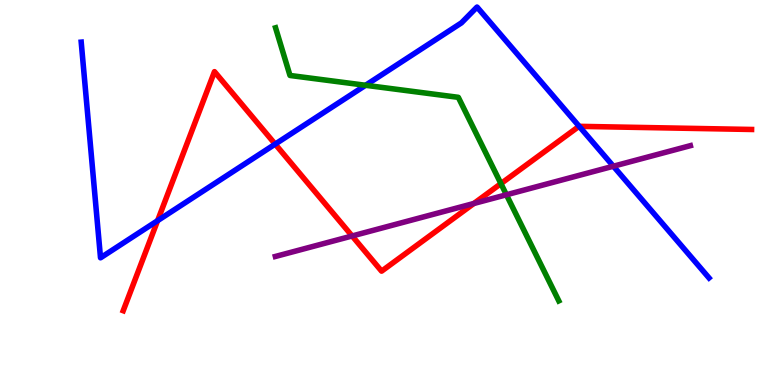[{'lines': ['blue', 'red'], 'intersections': [{'x': 2.03, 'y': 4.27}, {'x': 3.55, 'y': 6.26}, {'x': 7.47, 'y': 6.72}]}, {'lines': ['green', 'red'], 'intersections': [{'x': 6.46, 'y': 5.23}]}, {'lines': ['purple', 'red'], 'intersections': [{'x': 4.54, 'y': 3.87}, {'x': 6.11, 'y': 4.72}]}, {'lines': ['blue', 'green'], 'intersections': [{'x': 4.72, 'y': 7.78}]}, {'lines': ['blue', 'purple'], 'intersections': [{'x': 7.91, 'y': 5.68}]}, {'lines': ['green', 'purple'], 'intersections': [{'x': 6.53, 'y': 4.94}]}]